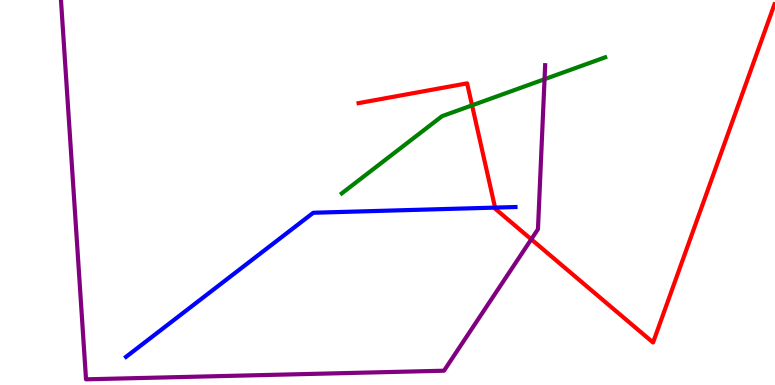[{'lines': ['blue', 'red'], 'intersections': [{'x': 6.39, 'y': 4.61}]}, {'lines': ['green', 'red'], 'intersections': [{'x': 6.09, 'y': 7.26}]}, {'lines': ['purple', 'red'], 'intersections': [{'x': 6.86, 'y': 3.78}]}, {'lines': ['blue', 'green'], 'intersections': []}, {'lines': ['blue', 'purple'], 'intersections': []}, {'lines': ['green', 'purple'], 'intersections': [{'x': 7.03, 'y': 7.94}]}]